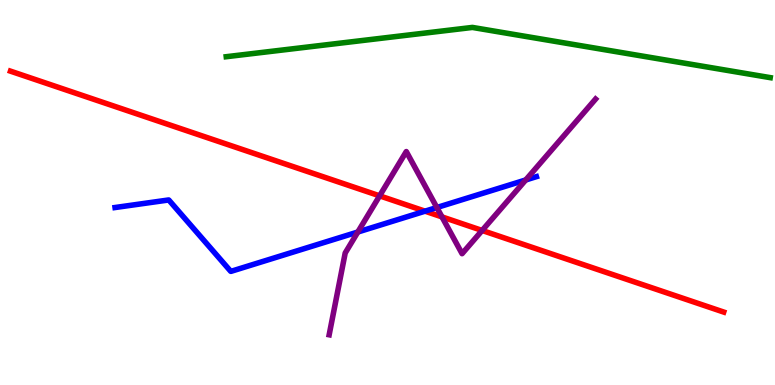[{'lines': ['blue', 'red'], 'intersections': [{'x': 5.48, 'y': 4.51}]}, {'lines': ['green', 'red'], 'intersections': []}, {'lines': ['purple', 'red'], 'intersections': [{'x': 4.9, 'y': 4.91}, {'x': 5.7, 'y': 4.37}, {'x': 6.22, 'y': 4.01}]}, {'lines': ['blue', 'green'], 'intersections': []}, {'lines': ['blue', 'purple'], 'intersections': [{'x': 4.62, 'y': 3.97}, {'x': 5.64, 'y': 4.61}, {'x': 6.78, 'y': 5.33}]}, {'lines': ['green', 'purple'], 'intersections': []}]